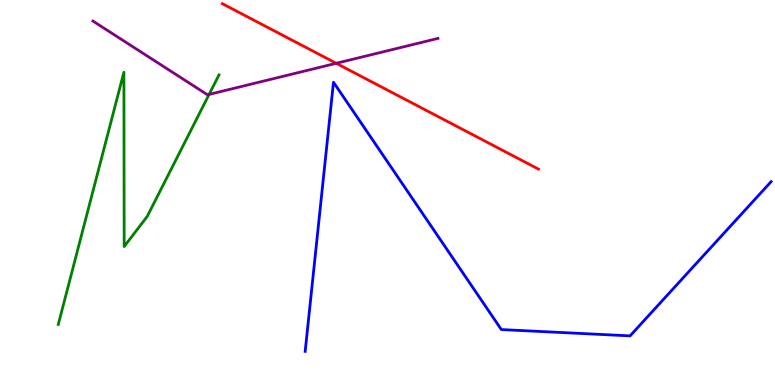[{'lines': ['blue', 'red'], 'intersections': []}, {'lines': ['green', 'red'], 'intersections': []}, {'lines': ['purple', 'red'], 'intersections': [{'x': 4.34, 'y': 8.36}]}, {'lines': ['blue', 'green'], 'intersections': []}, {'lines': ['blue', 'purple'], 'intersections': []}, {'lines': ['green', 'purple'], 'intersections': [{'x': 2.7, 'y': 7.55}]}]